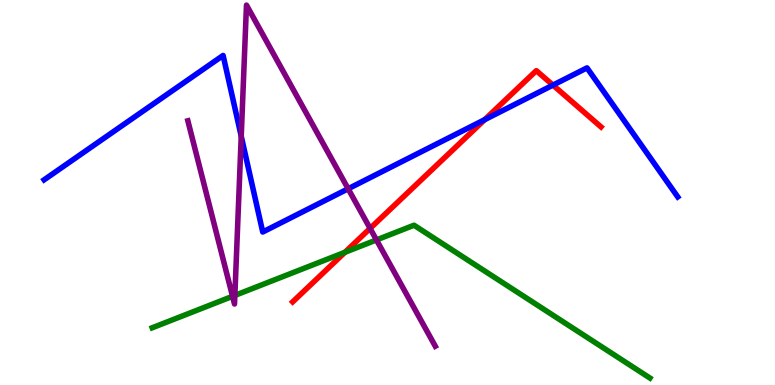[{'lines': ['blue', 'red'], 'intersections': [{'x': 6.25, 'y': 6.89}, {'x': 7.13, 'y': 7.79}]}, {'lines': ['green', 'red'], 'intersections': [{'x': 4.45, 'y': 3.45}]}, {'lines': ['purple', 'red'], 'intersections': [{'x': 4.78, 'y': 4.07}]}, {'lines': ['blue', 'green'], 'intersections': []}, {'lines': ['blue', 'purple'], 'intersections': [{'x': 3.11, 'y': 6.46}, {'x': 4.49, 'y': 5.1}]}, {'lines': ['green', 'purple'], 'intersections': [{'x': 3.0, 'y': 2.3}, {'x': 3.03, 'y': 2.33}, {'x': 4.86, 'y': 3.77}]}]